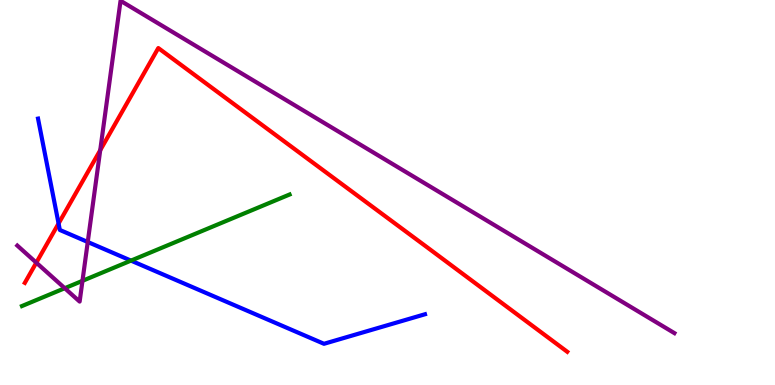[{'lines': ['blue', 'red'], 'intersections': [{'x': 0.756, 'y': 4.19}]}, {'lines': ['green', 'red'], 'intersections': []}, {'lines': ['purple', 'red'], 'intersections': [{'x': 0.469, 'y': 3.18}, {'x': 1.29, 'y': 6.1}]}, {'lines': ['blue', 'green'], 'intersections': [{'x': 1.69, 'y': 3.23}]}, {'lines': ['blue', 'purple'], 'intersections': [{'x': 1.13, 'y': 3.71}]}, {'lines': ['green', 'purple'], 'intersections': [{'x': 0.836, 'y': 2.51}, {'x': 1.06, 'y': 2.71}]}]